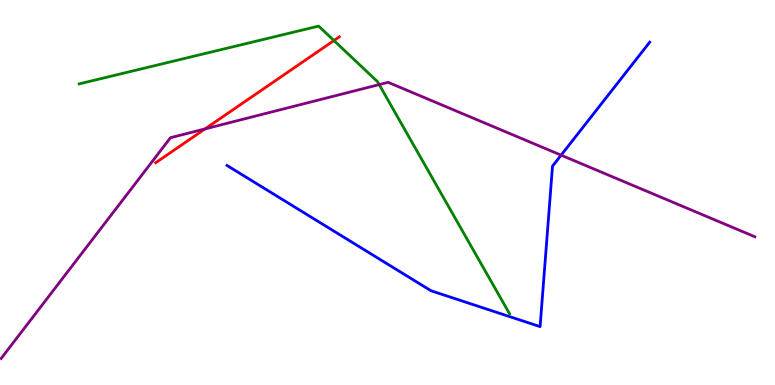[{'lines': ['blue', 'red'], 'intersections': []}, {'lines': ['green', 'red'], 'intersections': [{'x': 4.31, 'y': 8.95}]}, {'lines': ['purple', 'red'], 'intersections': [{'x': 2.65, 'y': 6.65}]}, {'lines': ['blue', 'green'], 'intersections': []}, {'lines': ['blue', 'purple'], 'intersections': [{'x': 7.24, 'y': 5.97}]}, {'lines': ['green', 'purple'], 'intersections': [{'x': 4.89, 'y': 7.8}]}]